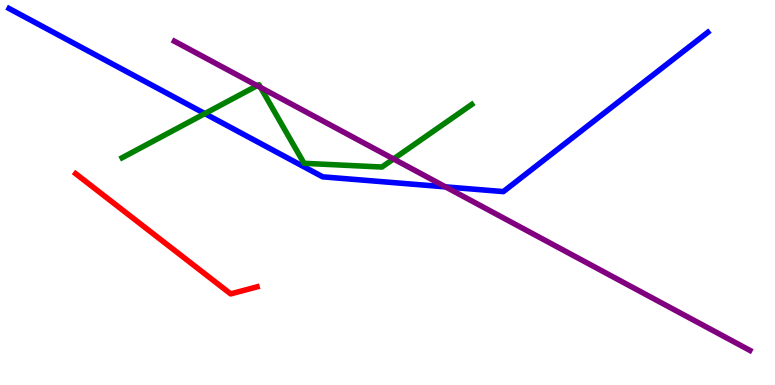[{'lines': ['blue', 'red'], 'intersections': []}, {'lines': ['green', 'red'], 'intersections': []}, {'lines': ['purple', 'red'], 'intersections': []}, {'lines': ['blue', 'green'], 'intersections': [{'x': 2.64, 'y': 7.05}]}, {'lines': ['blue', 'purple'], 'intersections': [{'x': 5.75, 'y': 5.15}]}, {'lines': ['green', 'purple'], 'intersections': [{'x': 3.32, 'y': 7.77}, {'x': 3.36, 'y': 7.73}, {'x': 5.08, 'y': 5.87}]}]